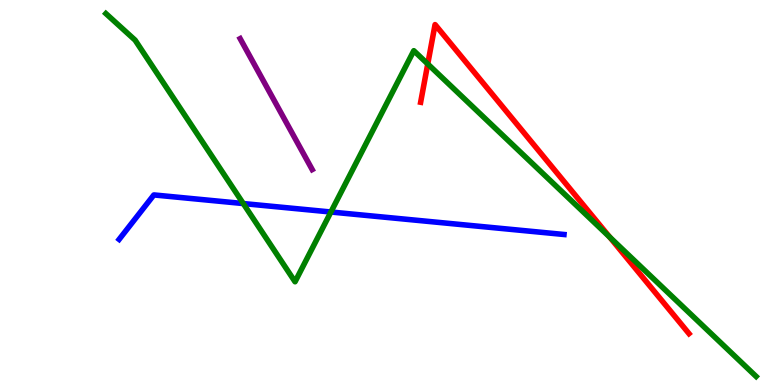[{'lines': ['blue', 'red'], 'intersections': []}, {'lines': ['green', 'red'], 'intersections': [{'x': 5.52, 'y': 8.34}, {'x': 7.87, 'y': 3.84}]}, {'lines': ['purple', 'red'], 'intersections': []}, {'lines': ['blue', 'green'], 'intersections': [{'x': 3.14, 'y': 4.71}, {'x': 4.27, 'y': 4.49}]}, {'lines': ['blue', 'purple'], 'intersections': []}, {'lines': ['green', 'purple'], 'intersections': []}]